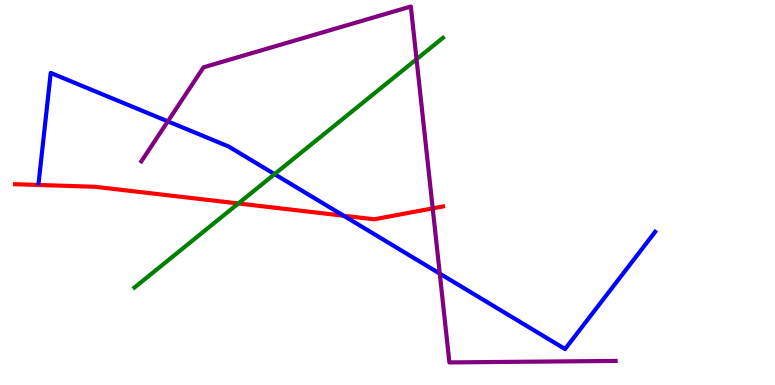[{'lines': ['blue', 'red'], 'intersections': [{'x': 4.43, 'y': 4.4}]}, {'lines': ['green', 'red'], 'intersections': [{'x': 3.08, 'y': 4.72}]}, {'lines': ['purple', 'red'], 'intersections': [{'x': 5.58, 'y': 4.59}]}, {'lines': ['blue', 'green'], 'intersections': [{'x': 3.54, 'y': 5.48}]}, {'lines': ['blue', 'purple'], 'intersections': [{'x': 2.17, 'y': 6.85}, {'x': 5.67, 'y': 2.89}]}, {'lines': ['green', 'purple'], 'intersections': [{'x': 5.37, 'y': 8.46}]}]